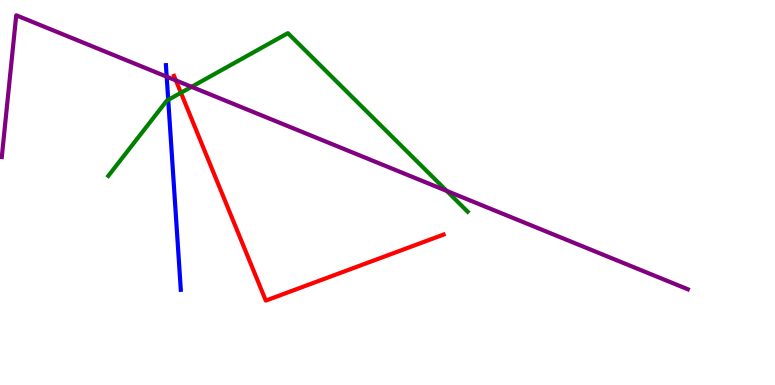[{'lines': ['blue', 'red'], 'intersections': []}, {'lines': ['green', 'red'], 'intersections': [{'x': 2.33, 'y': 7.59}]}, {'lines': ['purple', 'red'], 'intersections': [{'x': 2.27, 'y': 7.91}]}, {'lines': ['blue', 'green'], 'intersections': [{'x': 2.17, 'y': 7.41}]}, {'lines': ['blue', 'purple'], 'intersections': [{'x': 2.15, 'y': 8.01}]}, {'lines': ['green', 'purple'], 'intersections': [{'x': 2.47, 'y': 7.74}, {'x': 5.76, 'y': 5.04}]}]